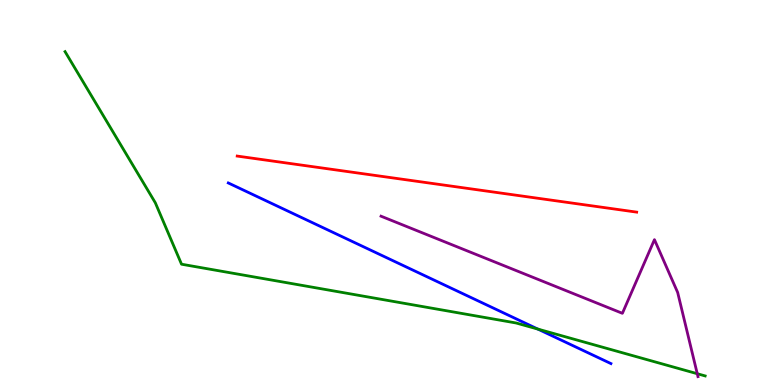[{'lines': ['blue', 'red'], 'intersections': []}, {'lines': ['green', 'red'], 'intersections': []}, {'lines': ['purple', 'red'], 'intersections': []}, {'lines': ['blue', 'green'], 'intersections': [{'x': 6.94, 'y': 1.45}]}, {'lines': ['blue', 'purple'], 'intersections': []}, {'lines': ['green', 'purple'], 'intersections': [{'x': 9.0, 'y': 0.293}]}]